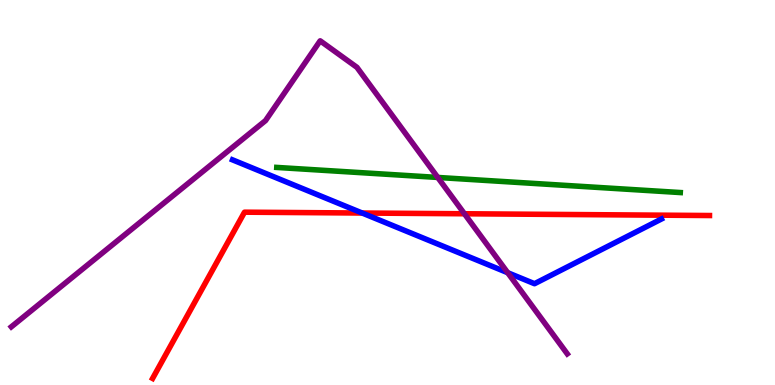[{'lines': ['blue', 'red'], 'intersections': [{'x': 4.67, 'y': 4.47}]}, {'lines': ['green', 'red'], 'intersections': []}, {'lines': ['purple', 'red'], 'intersections': [{'x': 5.99, 'y': 4.45}]}, {'lines': ['blue', 'green'], 'intersections': []}, {'lines': ['blue', 'purple'], 'intersections': [{'x': 6.55, 'y': 2.92}]}, {'lines': ['green', 'purple'], 'intersections': [{'x': 5.65, 'y': 5.39}]}]